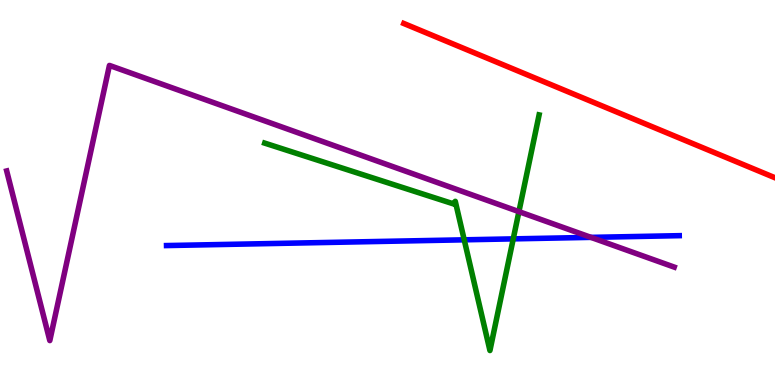[{'lines': ['blue', 'red'], 'intersections': []}, {'lines': ['green', 'red'], 'intersections': []}, {'lines': ['purple', 'red'], 'intersections': []}, {'lines': ['blue', 'green'], 'intersections': [{'x': 5.99, 'y': 3.77}, {'x': 6.62, 'y': 3.8}]}, {'lines': ['blue', 'purple'], 'intersections': [{'x': 7.63, 'y': 3.83}]}, {'lines': ['green', 'purple'], 'intersections': [{'x': 6.7, 'y': 4.5}]}]